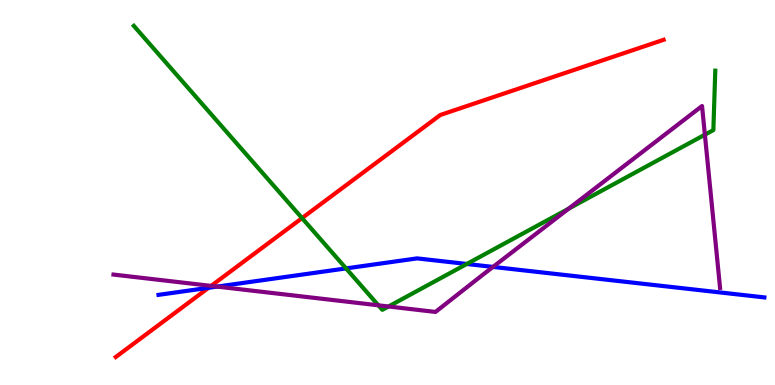[{'lines': ['blue', 'red'], 'intersections': [{'x': 2.69, 'y': 2.52}]}, {'lines': ['green', 'red'], 'intersections': [{'x': 3.9, 'y': 4.34}]}, {'lines': ['purple', 'red'], 'intersections': [{'x': 2.72, 'y': 2.57}]}, {'lines': ['blue', 'green'], 'intersections': [{'x': 4.47, 'y': 3.03}, {'x': 6.02, 'y': 3.14}]}, {'lines': ['blue', 'purple'], 'intersections': [{'x': 2.8, 'y': 2.56}, {'x': 6.36, 'y': 3.07}]}, {'lines': ['green', 'purple'], 'intersections': [{'x': 4.88, 'y': 2.07}, {'x': 5.01, 'y': 2.04}, {'x': 7.34, 'y': 4.58}, {'x': 9.1, 'y': 6.5}]}]